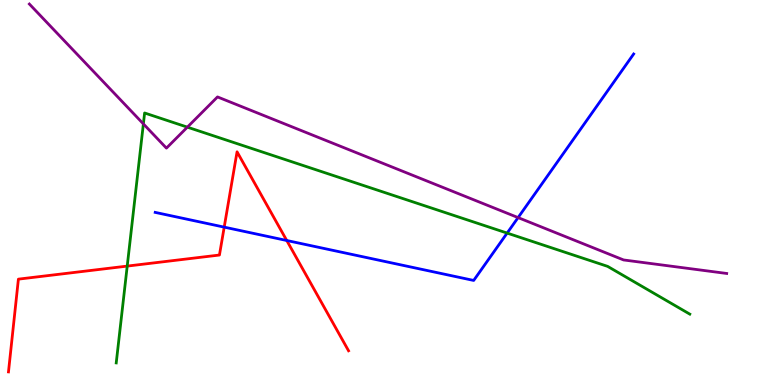[{'lines': ['blue', 'red'], 'intersections': [{'x': 2.89, 'y': 4.1}, {'x': 3.7, 'y': 3.75}]}, {'lines': ['green', 'red'], 'intersections': [{'x': 1.64, 'y': 3.09}]}, {'lines': ['purple', 'red'], 'intersections': []}, {'lines': ['blue', 'green'], 'intersections': [{'x': 6.54, 'y': 3.95}]}, {'lines': ['blue', 'purple'], 'intersections': [{'x': 6.68, 'y': 4.35}]}, {'lines': ['green', 'purple'], 'intersections': [{'x': 1.85, 'y': 6.78}, {'x': 2.42, 'y': 6.7}]}]